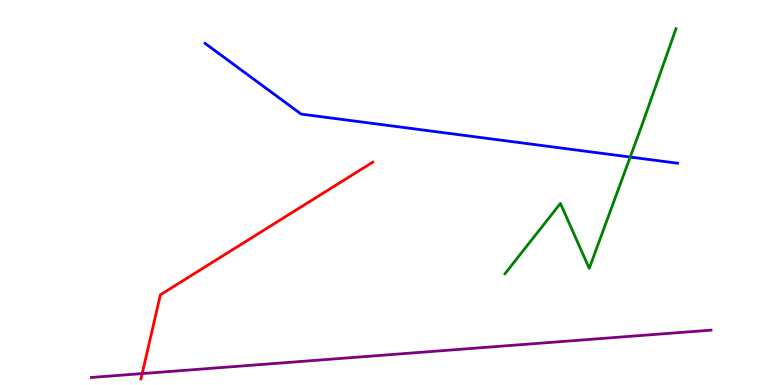[{'lines': ['blue', 'red'], 'intersections': []}, {'lines': ['green', 'red'], 'intersections': []}, {'lines': ['purple', 'red'], 'intersections': [{'x': 1.83, 'y': 0.296}]}, {'lines': ['blue', 'green'], 'intersections': [{'x': 8.13, 'y': 5.92}]}, {'lines': ['blue', 'purple'], 'intersections': []}, {'lines': ['green', 'purple'], 'intersections': []}]